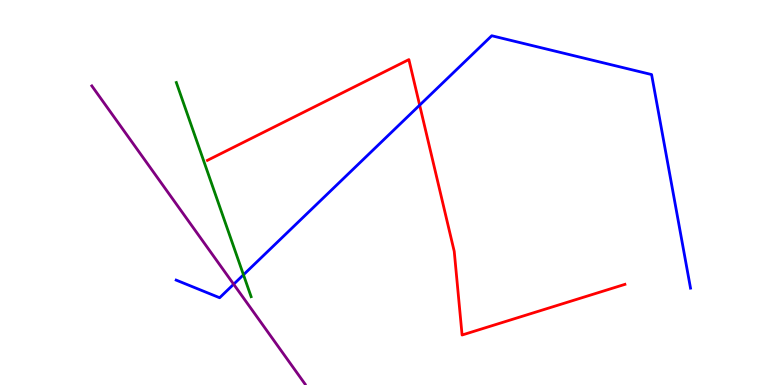[{'lines': ['blue', 'red'], 'intersections': [{'x': 5.41, 'y': 7.27}]}, {'lines': ['green', 'red'], 'intersections': []}, {'lines': ['purple', 'red'], 'intersections': []}, {'lines': ['blue', 'green'], 'intersections': [{'x': 3.14, 'y': 2.86}]}, {'lines': ['blue', 'purple'], 'intersections': [{'x': 3.01, 'y': 2.62}]}, {'lines': ['green', 'purple'], 'intersections': []}]